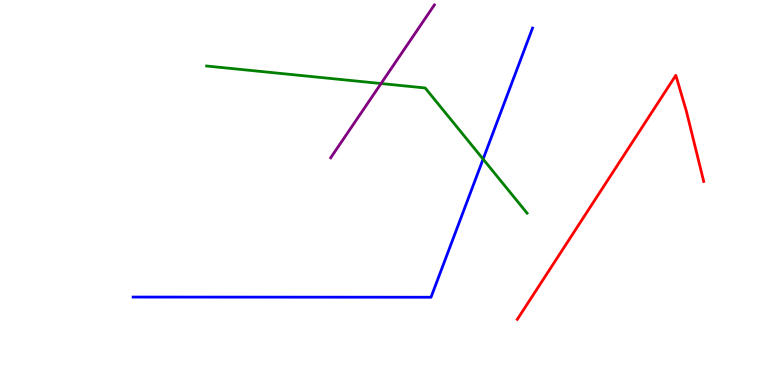[{'lines': ['blue', 'red'], 'intersections': []}, {'lines': ['green', 'red'], 'intersections': []}, {'lines': ['purple', 'red'], 'intersections': []}, {'lines': ['blue', 'green'], 'intersections': [{'x': 6.23, 'y': 5.87}]}, {'lines': ['blue', 'purple'], 'intersections': []}, {'lines': ['green', 'purple'], 'intersections': [{'x': 4.92, 'y': 7.83}]}]